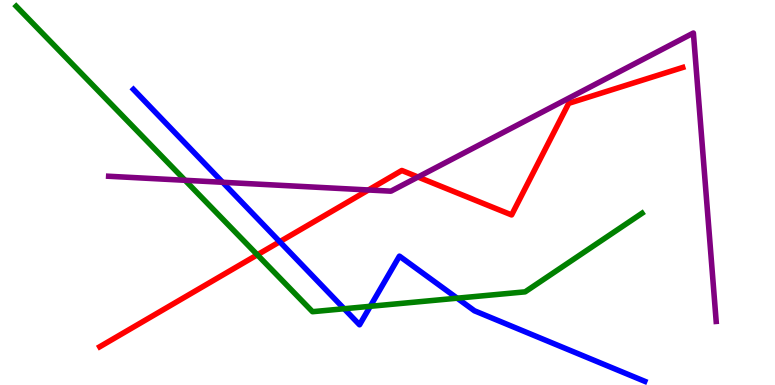[{'lines': ['blue', 'red'], 'intersections': [{'x': 3.61, 'y': 3.72}]}, {'lines': ['green', 'red'], 'intersections': [{'x': 3.32, 'y': 3.38}]}, {'lines': ['purple', 'red'], 'intersections': [{'x': 4.75, 'y': 5.07}, {'x': 5.39, 'y': 5.4}]}, {'lines': ['blue', 'green'], 'intersections': [{'x': 4.44, 'y': 1.98}, {'x': 4.78, 'y': 2.04}, {'x': 5.9, 'y': 2.25}]}, {'lines': ['blue', 'purple'], 'intersections': [{'x': 2.87, 'y': 5.27}]}, {'lines': ['green', 'purple'], 'intersections': [{'x': 2.39, 'y': 5.32}]}]